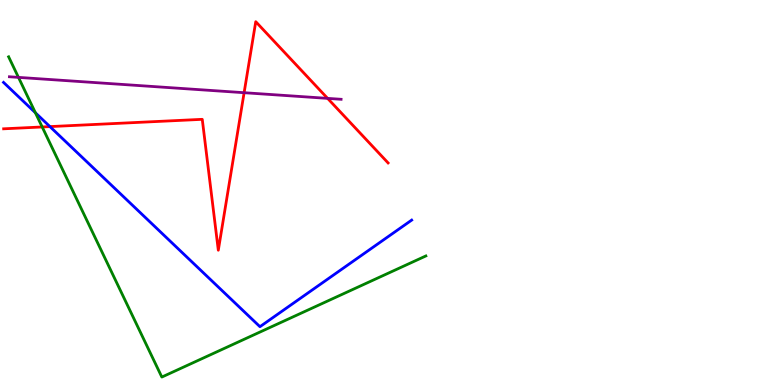[{'lines': ['blue', 'red'], 'intersections': [{'x': 0.644, 'y': 6.71}]}, {'lines': ['green', 'red'], 'intersections': [{'x': 0.544, 'y': 6.7}]}, {'lines': ['purple', 'red'], 'intersections': [{'x': 3.15, 'y': 7.59}, {'x': 4.23, 'y': 7.44}]}, {'lines': ['blue', 'green'], 'intersections': [{'x': 0.457, 'y': 7.07}]}, {'lines': ['blue', 'purple'], 'intersections': []}, {'lines': ['green', 'purple'], 'intersections': [{'x': 0.238, 'y': 7.99}]}]